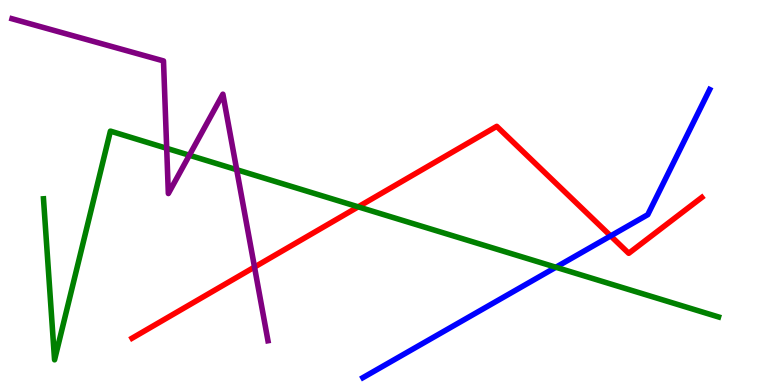[{'lines': ['blue', 'red'], 'intersections': [{'x': 7.88, 'y': 3.87}]}, {'lines': ['green', 'red'], 'intersections': [{'x': 4.62, 'y': 4.63}]}, {'lines': ['purple', 'red'], 'intersections': [{'x': 3.28, 'y': 3.06}]}, {'lines': ['blue', 'green'], 'intersections': [{'x': 7.17, 'y': 3.06}]}, {'lines': ['blue', 'purple'], 'intersections': []}, {'lines': ['green', 'purple'], 'intersections': [{'x': 2.15, 'y': 6.15}, {'x': 2.44, 'y': 5.97}, {'x': 3.05, 'y': 5.59}]}]